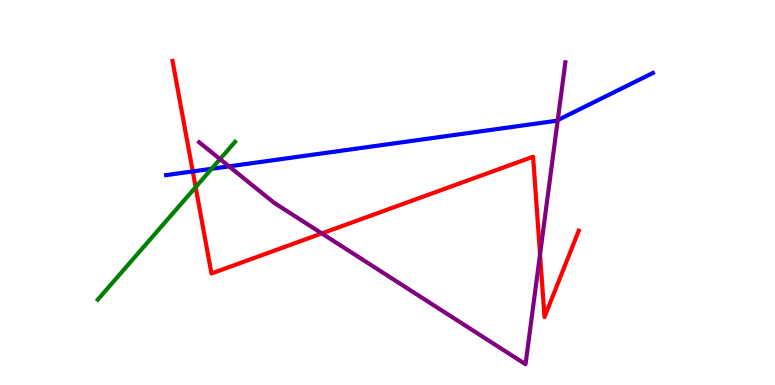[{'lines': ['blue', 'red'], 'intersections': [{'x': 2.49, 'y': 5.55}]}, {'lines': ['green', 'red'], 'intersections': [{'x': 2.52, 'y': 5.14}]}, {'lines': ['purple', 'red'], 'intersections': [{'x': 4.15, 'y': 3.94}, {'x': 6.97, 'y': 3.39}]}, {'lines': ['blue', 'green'], 'intersections': [{'x': 2.73, 'y': 5.62}]}, {'lines': ['blue', 'purple'], 'intersections': [{'x': 2.95, 'y': 5.68}, {'x': 7.2, 'y': 6.88}]}, {'lines': ['green', 'purple'], 'intersections': [{'x': 2.84, 'y': 5.87}]}]